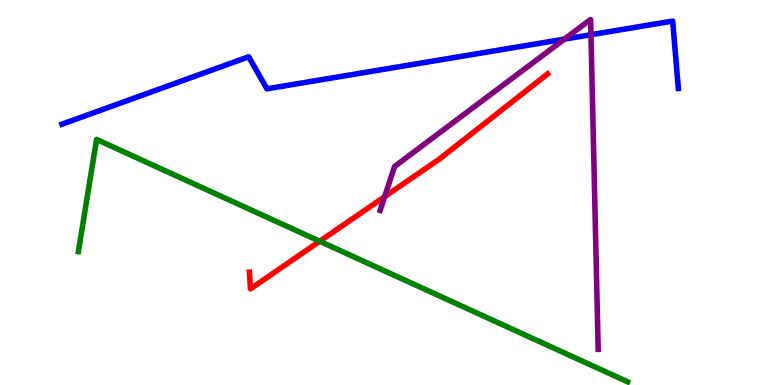[{'lines': ['blue', 'red'], 'intersections': []}, {'lines': ['green', 'red'], 'intersections': [{'x': 4.13, 'y': 3.73}]}, {'lines': ['purple', 'red'], 'intersections': [{'x': 4.96, 'y': 4.89}]}, {'lines': ['blue', 'green'], 'intersections': []}, {'lines': ['blue', 'purple'], 'intersections': [{'x': 7.28, 'y': 8.98}, {'x': 7.63, 'y': 9.1}]}, {'lines': ['green', 'purple'], 'intersections': []}]